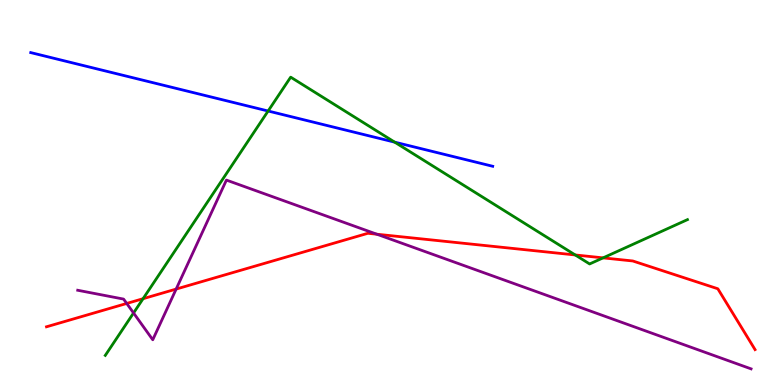[{'lines': ['blue', 'red'], 'intersections': []}, {'lines': ['green', 'red'], 'intersections': [{'x': 1.85, 'y': 2.24}, {'x': 7.42, 'y': 3.38}, {'x': 7.78, 'y': 3.3}]}, {'lines': ['purple', 'red'], 'intersections': [{'x': 1.64, 'y': 2.12}, {'x': 2.27, 'y': 2.49}, {'x': 4.86, 'y': 3.92}]}, {'lines': ['blue', 'green'], 'intersections': [{'x': 3.46, 'y': 7.12}, {'x': 5.09, 'y': 6.31}]}, {'lines': ['blue', 'purple'], 'intersections': []}, {'lines': ['green', 'purple'], 'intersections': [{'x': 1.72, 'y': 1.87}]}]